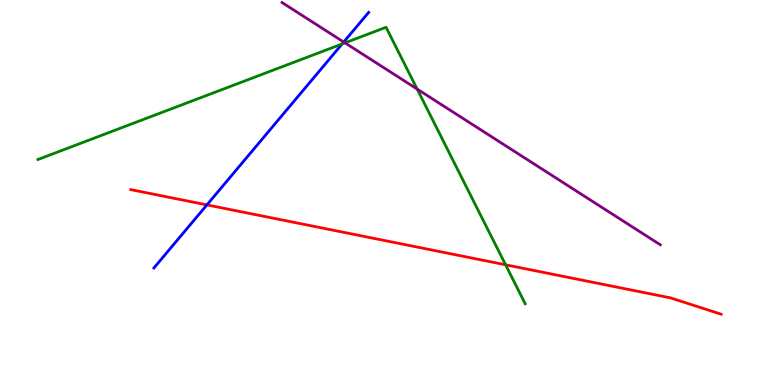[{'lines': ['blue', 'red'], 'intersections': [{'x': 2.67, 'y': 4.68}]}, {'lines': ['green', 'red'], 'intersections': [{'x': 6.52, 'y': 3.12}]}, {'lines': ['purple', 'red'], 'intersections': []}, {'lines': ['blue', 'green'], 'intersections': [{'x': 4.41, 'y': 8.86}]}, {'lines': ['blue', 'purple'], 'intersections': [{'x': 4.44, 'y': 8.91}]}, {'lines': ['green', 'purple'], 'intersections': [{'x': 4.45, 'y': 8.89}, {'x': 5.38, 'y': 7.69}]}]